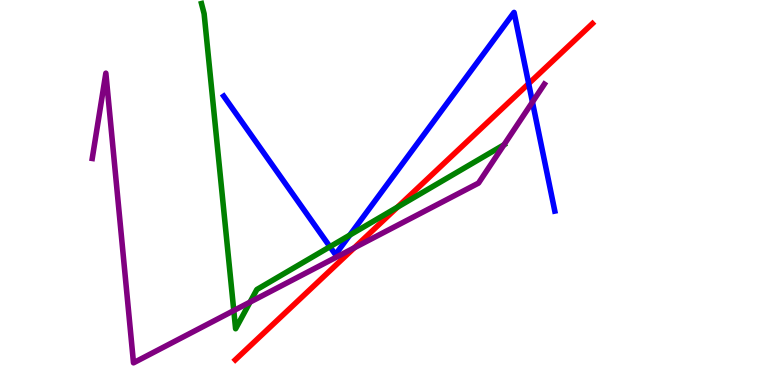[{'lines': ['blue', 'red'], 'intersections': [{'x': 6.82, 'y': 7.83}]}, {'lines': ['green', 'red'], 'intersections': [{'x': 5.13, 'y': 4.62}]}, {'lines': ['purple', 'red'], 'intersections': [{'x': 4.57, 'y': 3.56}]}, {'lines': ['blue', 'green'], 'intersections': [{'x': 4.26, 'y': 3.59}, {'x': 4.51, 'y': 3.89}]}, {'lines': ['blue', 'purple'], 'intersections': [{'x': 6.87, 'y': 7.35}]}, {'lines': ['green', 'purple'], 'intersections': [{'x': 3.02, 'y': 1.93}, {'x': 3.23, 'y': 2.15}, {'x': 6.5, 'y': 6.24}]}]